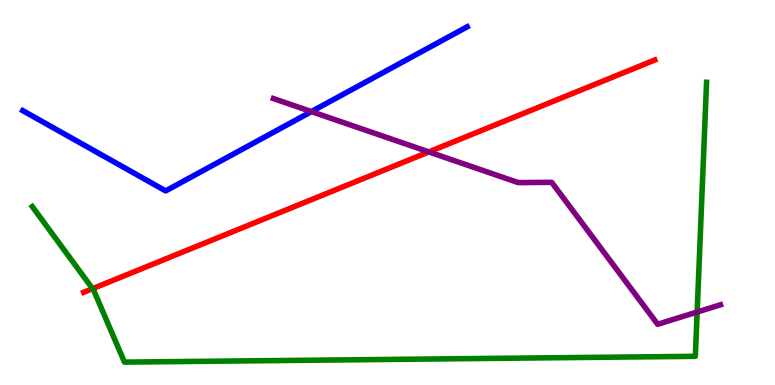[{'lines': ['blue', 'red'], 'intersections': []}, {'lines': ['green', 'red'], 'intersections': [{'x': 1.19, 'y': 2.5}]}, {'lines': ['purple', 'red'], 'intersections': [{'x': 5.53, 'y': 6.05}]}, {'lines': ['blue', 'green'], 'intersections': []}, {'lines': ['blue', 'purple'], 'intersections': [{'x': 4.02, 'y': 7.1}]}, {'lines': ['green', 'purple'], 'intersections': [{'x': 9.0, 'y': 1.9}]}]